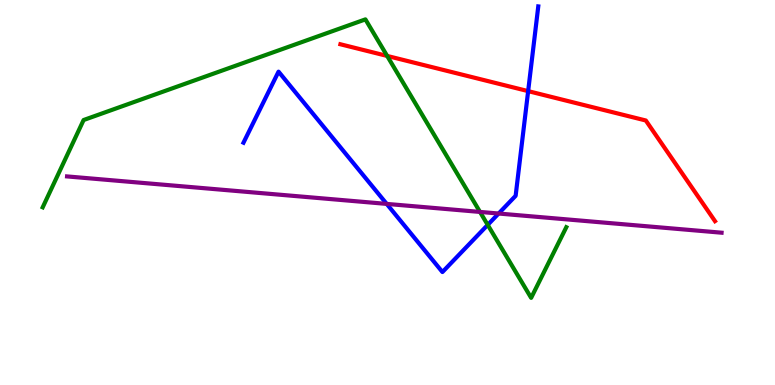[{'lines': ['blue', 'red'], 'intersections': [{'x': 6.81, 'y': 7.63}]}, {'lines': ['green', 'red'], 'intersections': [{'x': 5.0, 'y': 8.55}]}, {'lines': ['purple', 'red'], 'intersections': []}, {'lines': ['blue', 'green'], 'intersections': [{'x': 6.29, 'y': 4.16}]}, {'lines': ['blue', 'purple'], 'intersections': [{'x': 4.99, 'y': 4.7}, {'x': 6.43, 'y': 4.45}]}, {'lines': ['green', 'purple'], 'intersections': [{'x': 6.19, 'y': 4.5}]}]